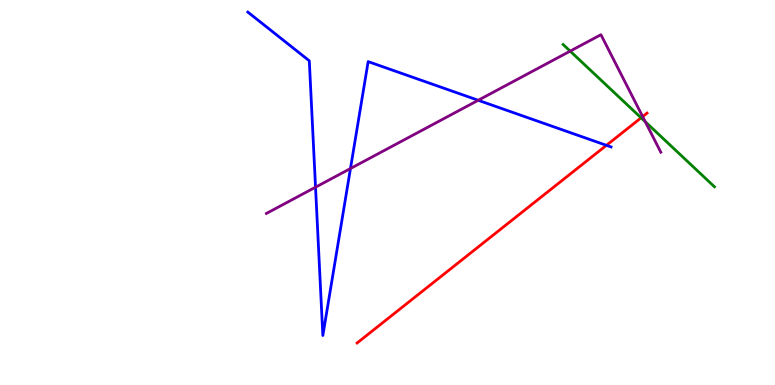[{'lines': ['blue', 'red'], 'intersections': [{'x': 7.82, 'y': 6.23}]}, {'lines': ['green', 'red'], 'intersections': [{'x': 8.27, 'y': 6.94}]}, {'lines': ['purple', 'red'], 'intersections': [{'x': 8.29, 'y': 6.97}]}, {'lines': ['blue', 'green'], 'intersections': []}, {'lines': ['blue', 'purple'], 'intersections': [{'x': 4.07, 'y': 5.14}, {'x': 4.52, 'y': 5.62}, {'x': 6.17, 'y': 7.4}]}, {'lines': ['green', 'purple'], 'intersections': [{'x': 7.36, 'y': 8.67}, {'x': 8.33, 'y': 6.84}]}]